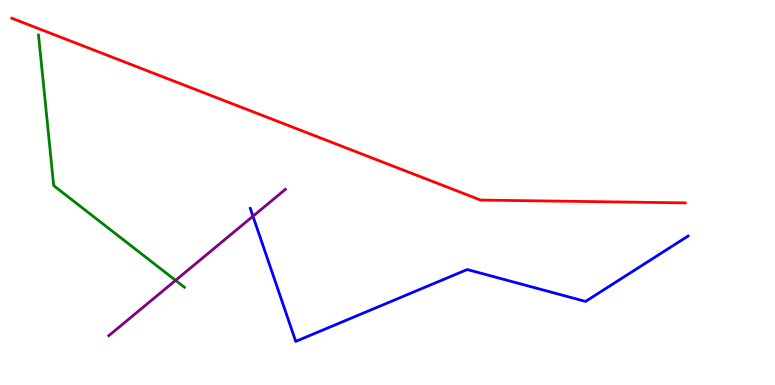[{'lines': ['blue', 'red'], 'intersections': []}, {'lines': ['green', 'red'], 'intersections': []}, {'lines': ['purple', 'red'], 'intersections': []}, {'lines': ['blue', 'green'], 'intersections': []}, {'lines': ['blue', 'purple'], 'intersections': [{'x': 3.26, 'y': 4.38}]}, {'lines': ['green', 'purple'], 'intersections': [{'x': 2.27, 'y': 2.72}]}]